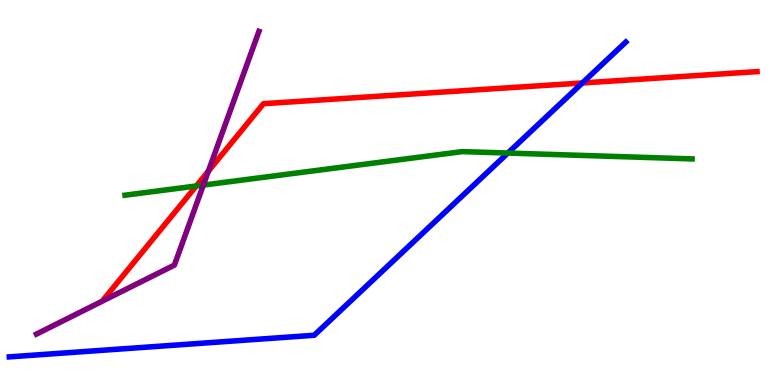[{'lines': ['blue', 'red'], 'intersections': [{'x': 7.51, 'y': 7.84}]}, {'lines': ['green', 'red'], 'intersections': [{'x': 2.53, 'y': 5.17}]}, {'lines': ['purple', 'red'], 'intersections': [{'x': 2.69, 'y': 5.55}]}, {'lines': ['blue', 'green'], 'intersections': [{'x': 6.55, 'y': 6.02}]}, {'lines': ['blue', 'purple'], 'intersections': []}, {'lines': ['green', 'purple'], 'intersections': [{'x': 2.62, 'y': 5.19}]}]